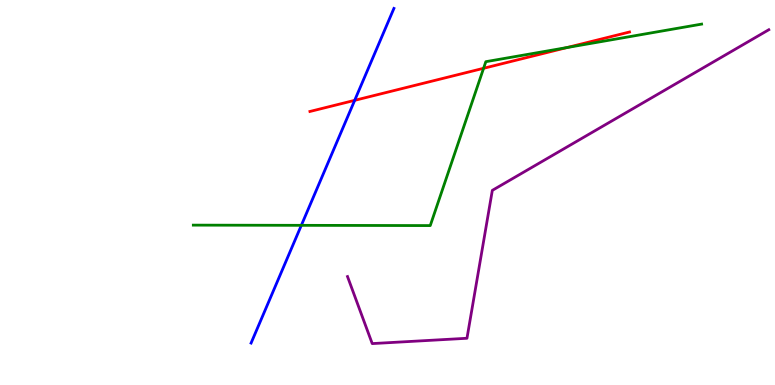[{'lines': ['blue', 'red'], 'intersections': [{'x': 4.58, 'y': 7.39}]}, {'lines': ['green', 'red'], 'intersections': [{'x': 6.24, 'y': 8.23}, {'x': 7.32, 'y': 8.77}]}, {'lines': ['purple', 'red'], 'intersections': []}, {'lines': ['blue', 'green'], 'intersections': [{'x': 3.89, 'y': 4.15}]}, {'lines': ['blue', 'purple'], 'intersections': []}, {'lines': ['green', 'purple'], 'intersections': []}]